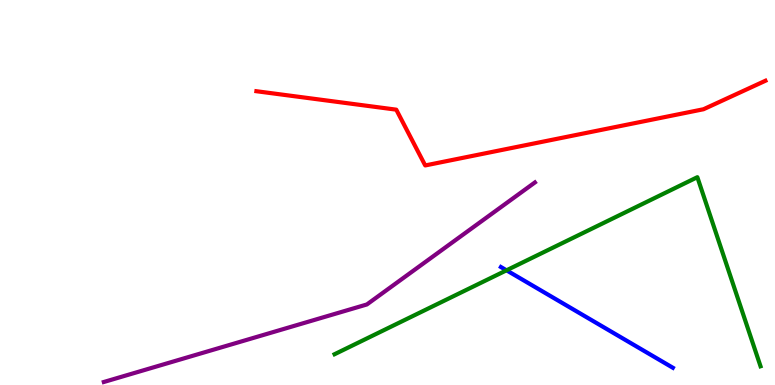[{'lines': ['blue', 'red'], 'intersections': []}, {'lines': ['green', 'red'], 'intersections': []}, {'lines': ['purple', 'red'], 'intersections': []}, {'lines': ['blue', 'green'], 'intersections': [{'x': 6.54, 'y': 2.98}]}, {'lines': ['blue', 'purple'], 'intersections': []}, {'lines': ['green', 'purple'], 'intersections': []}]